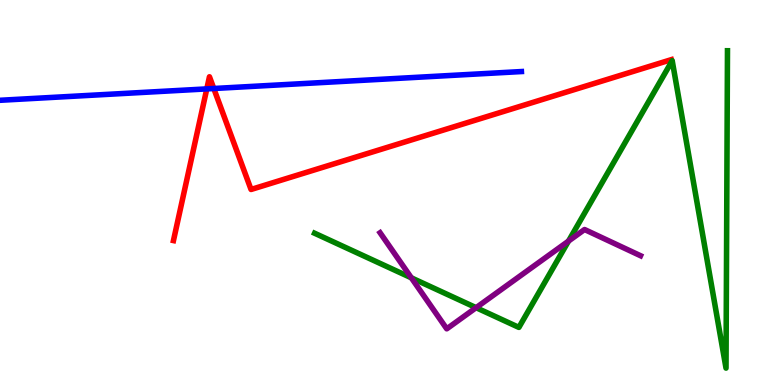[{'lines': ['blue', 'red'], 'intersections': [{'x': 2.67, 'y': 7.69}, {'x': 2.76, 'y': 7.7}]}, {'lines': ['green', 'red'], 'intersections': []}, {'lines': ['purple', 'red'], 'intersections': []}, {'lines': ['blue', 'green'], 'intersections': []}, {'lines': ['blue', 'purple'], 'intersections': []}, {'lines': ['green', 'purple'], 'intersections': [{'x': 5.31, 'y': 2.78}, {'x': 6.14, 'y': 2.01}, {'x': 7.34, 'y': 3.74}]}]